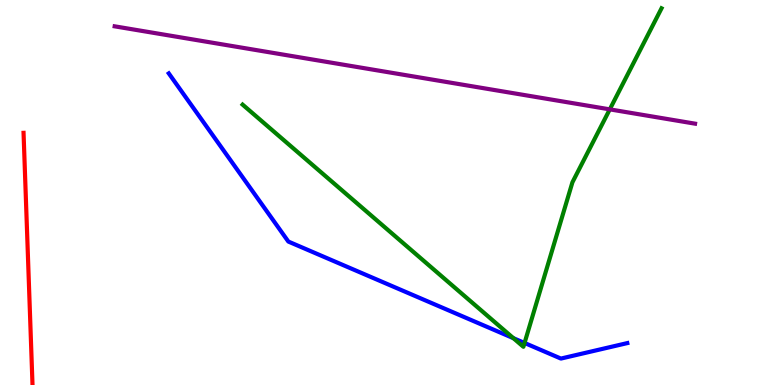[{'lines': ['blue', 'red'], 'intersections': []}, {'lines': ['green', 'red'], 'intersections': []}, {'lines': ['purple', 'red'], 'intersections': []}, {'lines': ['blue', 'green'], 'intersections': [{'x': 6.62, 'y': 1.22}, {'x': 6.77, 'y': 1.09}]}, {'lines': ['blue', 'purple'], 'intersections': []}, {'lines': ['green', 'purple'], 'intersections': [{'x': 7.87, 'y': 7.16}]}]